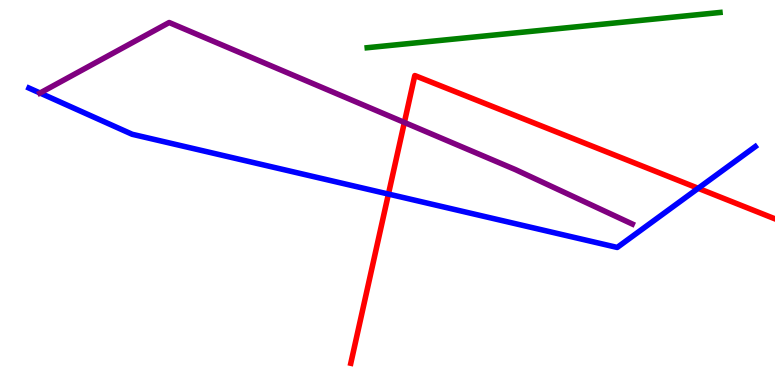[{'lines': ['blue', 'red'], 'intersections': [{'x': 5.01, 'y': 4.96}, {'x': 9.01, 'y': 5.11}]}, {'lines': ['green', 'red'], 'intersections': []}, {'lines': ['purple', 'red'], 'intersections': [{'x': 5.22, 'y': 6.82}]}, {'lines': ['blue', 'green'], 'intersections': []}, {'lines': ['blue', 'purple'], 'intersections': [{'x': 0.517, 'y': 7.58}]}, {'lines': ['green', 'purple'], 'intersections': []}]